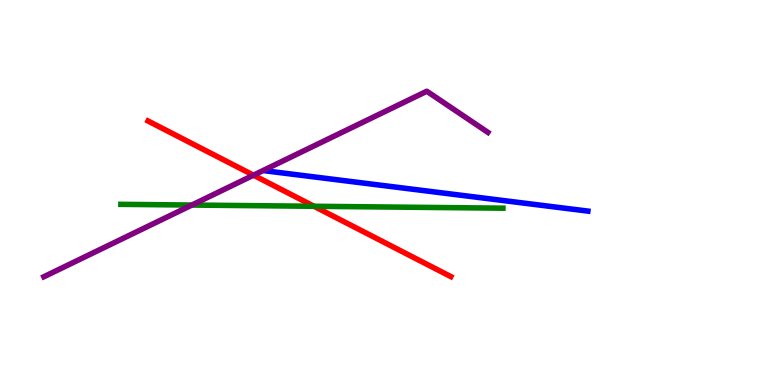[{'lines': ['blue', 'red'], 'intersections': []}, {'lines': ['green', 'red'], 'intersections': [{'x': 4.05, 'y': 4.64}]}, {'lines': ['purple', 'red'], 'intersections': [{'x': 3.27, 'y': 5.45}]}, {'lines': ['blue', 'green'], 'intersections': []}, {'lines': ['blue', 'purple'], 'intersections': []}, {'lines': ['green', 'purple'], 'intersections': [{'x': 2.48, 'y': 4.67}]}]